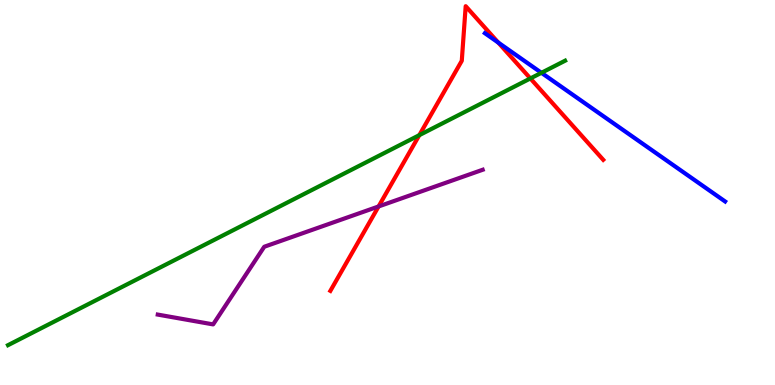[{'lines': ['blue', 'red'], 'intersections': [{'x': 6.43, 'y': 8.89}]}, {'lines': ['green', 'red'], 'intersections': [{'x': 5.41, 'y': 6.49}, {'x': 6.84, 'y': 7.96}]}, {'lines': ['purple', 'red'], 'intersections': [{'x': 4.88, 'y': 4.64}]}, {'lines': ['blue', 'green'], 'intersections': [{'x': 6.99, 'y': 8.11}]}, {'lines': ['blue', 'purple'], 'intersections': []}, {'lines': ['green', 'purple'], 'intersections': []}]